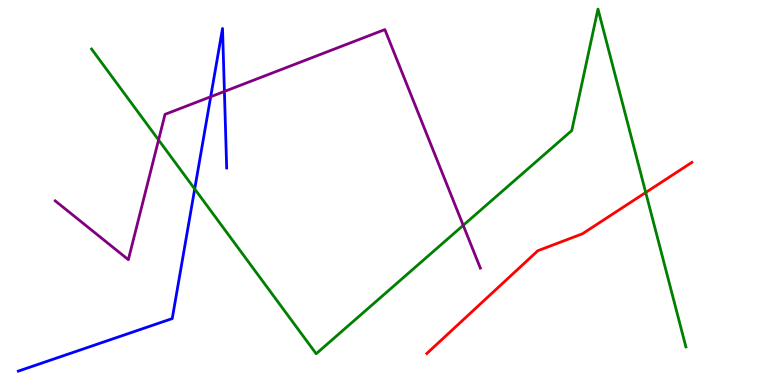[{'lines': ['blue', 'red'], 'intersections': []}, {'lines': ['green', 'red'], 'intersections': [{'x': 8.33, 'y': 5.0}]}, {'lines': ['purple', 'red'], 'intersections': []}, {'lines': ['blue', 'green'], 'intersections': [{'x': 2.51, 'y': 5.09}]}, {'lines': ['blue', 'purple'], 'intersections': [{'x': 2.72, 'y': 7.49}, {'x': 2.9, 'y': 7.62}]}, {'lines': ['green', 'purple'], 'intersections': [{'x': 2.05, 'y': 6.37}, {'x': 5.98, 'y': 4.15}]}]